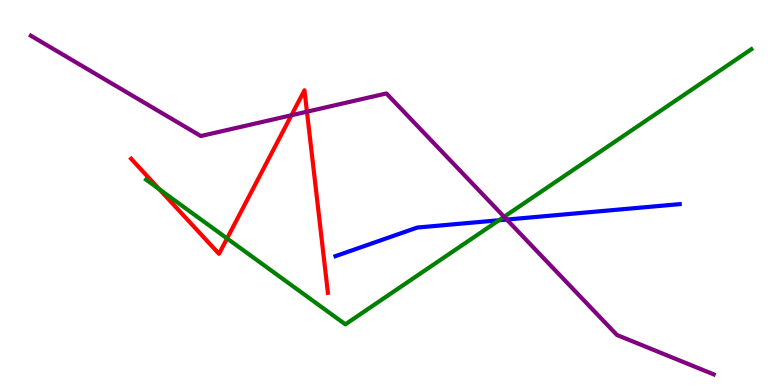[{'lines': ['blue', 'red'], 'intersections': []}, {'lines': ['green', 'red'], 'intersections': [{'x': 2.06, 'y': 5.08}, {'x': 2.93, 'y': 3.81}]}, {'lines': ['purple', 'red'], 'intersections': [{'x': 3.76, 'y': 7.01}, {'x': 3.96, 'y': 7.1}]}, {'lines': ['blue', 'green'], 'intersections': [{'x': 6.44, 'y': 4.28}]}, {'lines': ['blue', 'purple'], 'intersections': [{'x': 6.54, 'y': 4.3}]}, {'lines': ['green', 'purple'], 'intersections': [{'x': 6.5, 'y': 4.37}]}]